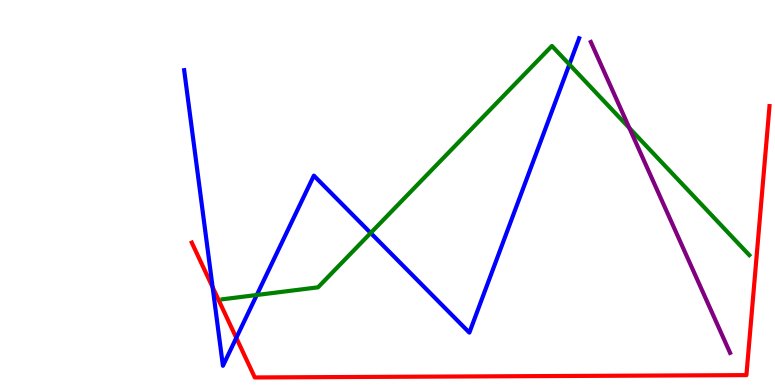[{'lines': ['blue', 'red'], 'intersections': [{'x': 2.74, 'y': 2.54}, {'x': 3.05, 'y': 1.22}]}, {'lines': ['green', 'red'], 'intersections': []}, {'lines': ['purple', 'red'], 'intersections': []}, {'lines': ['blue', 'green'], 'intersections': [{'x': 3.31, 'y': 2.34}, {'x': 4.78, 'y': 3.95}, {'x': 7.35, 'y': 8.33}]}, {'lines': ['blue', 'purple'], 'intersections': []}, {'lines': ['green', 'purple'], 'intersections': [{'x': 8.12, 'y': 6.67}]}]